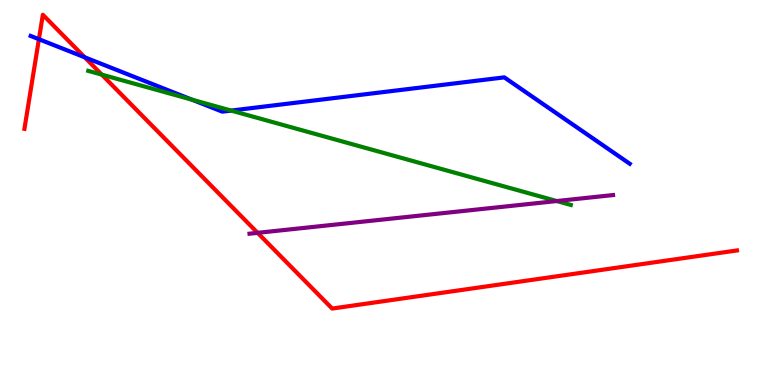[{'lines': ['blue', 'red'], 'intersections': [{'x': 0.502, 'y': 8.98}, {'x': 1.09, 'y': 8.51}]}, {'lines': ['green', 'red'], 'intersections': [{'x': 1.31, 'y': 8.06}]}, {'lines': ['purple', 'red'], 'intersections': [{'x': 3.32, 'y': 3.95}]}, {'lines': ['blue', 'green'], 'intersections': [{'x': 2.48, 'y': 7.41}, {'x': 2.98, 'y': 7.13}]}, {'lines': ['blue', 'purple'], 'intersections': []}, {'lines': ['green', 'purple'], 'intersections': [{'x': 7.18, 'y': 4.78}]}]